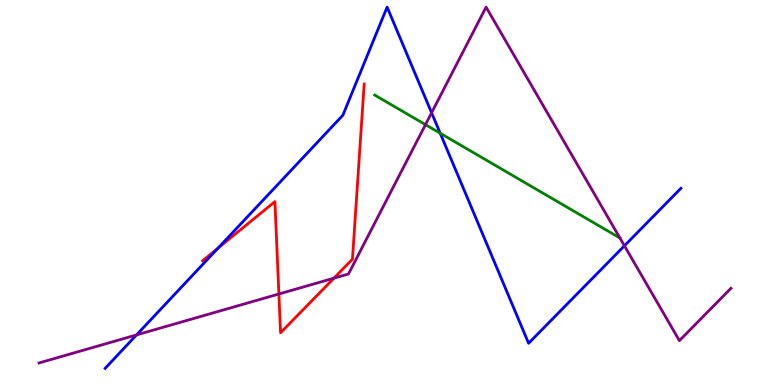[{'lines': ['blue', 'red'], 'intersections': [{'x': 2.81, 'y': 3.55}]}, {'lines': ['green', 'red'], 'intersections': []}, {'lines': ['purple', 'red'], 'intersections': [{'x': 3.6, 'y': 2.36}, {'x': 4.31, 'y': 2.77}]}, {'lines': ['blue', 'green'], 'intersections': [{'x': 5.68, 'y': 6.54}]}, {'lines': ['blue', 'purple'], 'intersections': [{'x': 1.76, 'y': 1.3}, {'x': 5.57, 'y': 7.07}, {'x': 8.06, 'y': 3.62}]}, {'lines': ['green', 'purple'], 'intersections': [{'x': 5.49, 'y': 6.76}, {'x': 8.0, 'y': 3.82}]}]